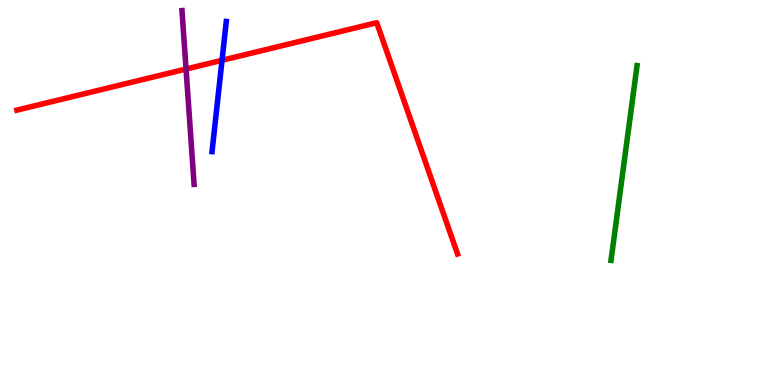[{'lines': ['blue', 'red'], 'intersections': [{'x': 2.86, 'y': 8.43}]}, {'lines': ['green', 'red'], 'intersections': []}, {'lines': ['purple', 'red'], 'intersections': [{'x': 2.4, 'y': 8.21}]}, {'lines': ['blue', 'green'], 'intersections': []}, {'lines': ['blue', 'purple'], 'intersections': []}, {'lines': ['green', 'purple'], 'intersections': []}]